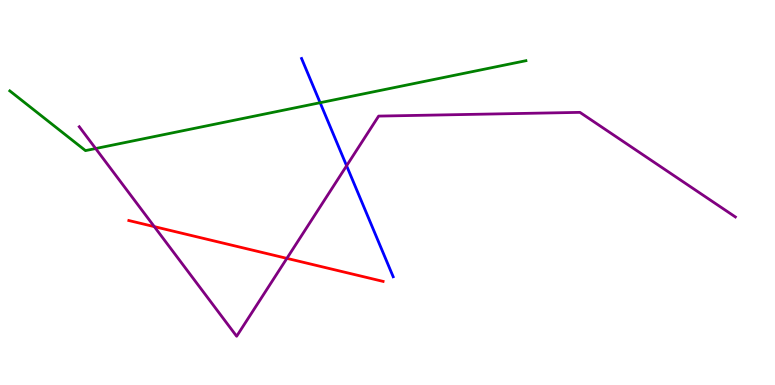[{'lines': ['blue', 'red'], 'intersections': []}, {'lines': ['green', 'red'], 'intersections': []}, {'lines': ['purple', 'red'], 'intersections': [{'x': 1.99, 'y': 4.11}, {'x': 3.7, 'y': 3.29}]}, {'lines': ['blue', 'green'], 'intersections': [{'x': 4.13, 'y': 7.33}]}, {'lines': ['blue', 'purple'], 'intersections': [{'x': 4.47, 'y': 5.69}]}, {'lines': ['green', 'purple'], 'intersections': [{'x': 1.23, 'y': 6.14}]}]